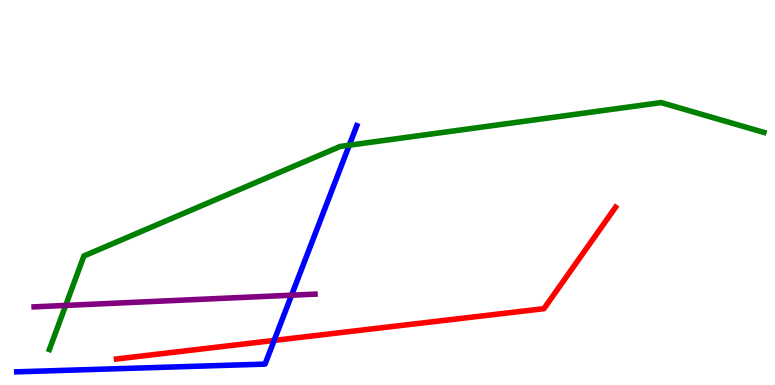[{'lines': ['blue', 'red'], 'intersections': [{'x': 3.54, 'y': 1.16}]}, {'lines': ['green', 'red'], 'intersections': []}, {'lines': ['purple', 'red'], 'intersections': []}, {'lines': ['blue', 'green'], 'intersections': [{'x': 4.51, 'y': 6.23}]}, {'lines': ['blue', 'purple'], 'intersections': [{'x': 3.76, 'y': 2.33}]}, {'lines': ['green', 'purple'], 'intersections': [{'x': 0.847, 'y': 2.07}]}]